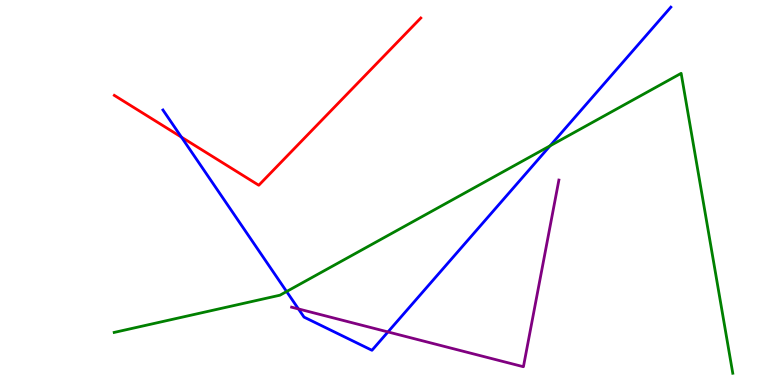[{'lines': ['blue', 'red'], 'intersections': [{'x': 2.34, 'y': 6.44}]}, {'lines': ['green', 'red'], 'intersections': []}, {'lines': ['purple', 'red'], 'intersections': []}, {'lines': ['blue', 'green'], 'intersections': [{'x': 3.7, 'y': 2.43}, {'x': 7.1, 'y': 6.21}]}, {'lines': ['blue', 'purple'], 'intersections': [{'x': 3.85, 'y': 1.98}, {'x': 5.01, 'y': 1.38}]}, {'lines': ['green', 'purple'], 'intersections': []}]